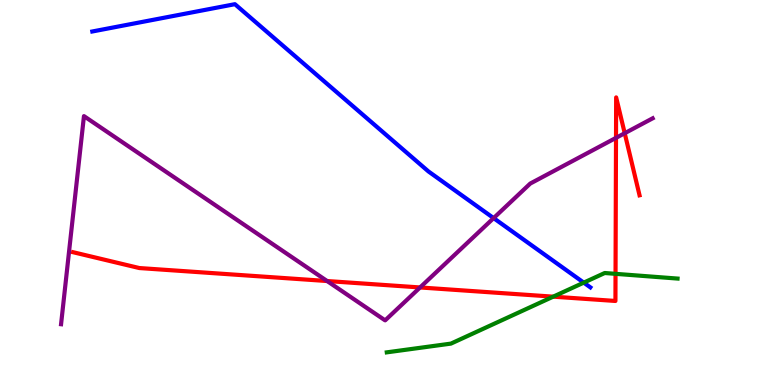[{'lines': ['blue', 'red'], 'intersections': []}, {'lines': ['green', 'red'], 'intersections': [{'x': 7.14, 'y': 2.29}, {'x': 7.94, 'y': 2.89}]}, {'lines': ['purple', 'red'], 'intersections': [{'x': 4.22, 'y': 2.7}, {'x': 5.42, 'y': 2.53}, {'x': 7.95, 'y': 6.42}, {'x': 8.06, 'y': 6.54}]}, {'lines': ['blue', 'green'], 'intersections': [{'x': 7.53, 'y': 2.66}]}, {'lines': ['blue', 'purple'], 'intersections': [{'x': 6.37, 'y': 4.34}]}, {'lines': ['green', 'purple'], 'intersections': []}]